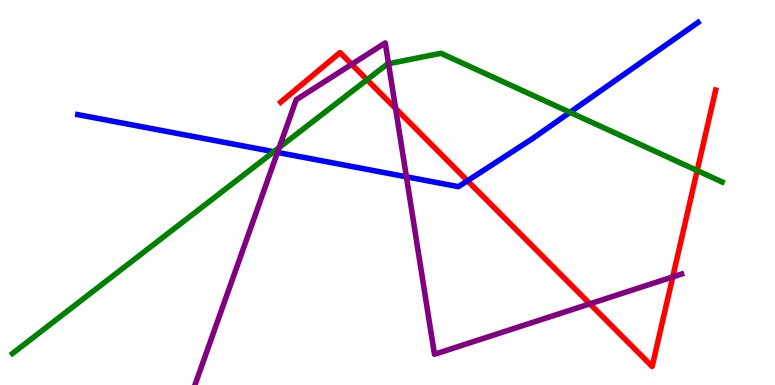[{'lines': ['blue', 'red'], 'intersections': [{'x': 6.03, 'y': 5.3}]}, {'lines': ['green', 'red'], 'intersections': [{'x': 4.74, 'y': 7.93}, {'x': 9.0, 'y': 5.57}]}, {'lines': ['purple', 'red'], 'intersections': [{'x': 4.54, 'y': 8.33}, {'x': 5.1, 'y': 7.18}, {'x': 7.61, 'y': 2.11}, {'x': 8.68, 'y': 2.81}]}, {'lines': ['blue', 'green'], 'intersections': [{'x': 3.53, 'y': 6.06}, {'x': 7.35, 'y': 7.08}]}, {'lines': ['blue', 'purple'], 'intersections': [{'x': 3.58, 'y': 6.04}, {'x': 5.24, 'y': 5.41}]}, {'lines': ['green', 'purple'], 'intersections': [{'x': 3.6, 'y': 6.17}, {'x': 5.01, 'y': 8.34}]}]